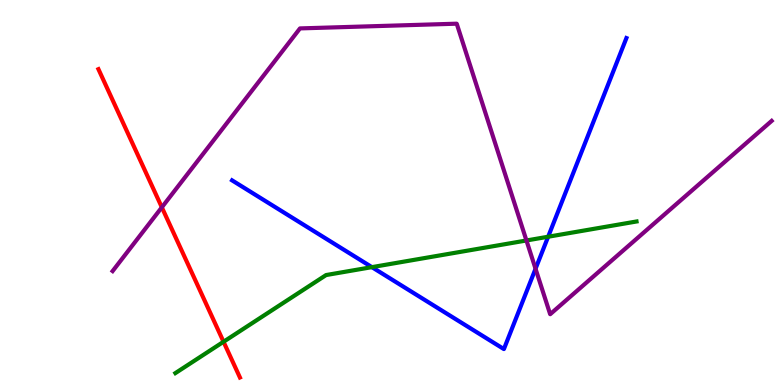[{'lines': ['blue', 'red'], 'intersections': []}, {'lines': ['green', 'red'], 'intersections': [{'x': 2.88, 'y': 1.12}]}, {'lines': ['purple', 'red'], 'intersections': [{'x': 2.09, 'y': 4.61}]}, {'lines': ['blue', 'green'], 'intersections': [{'x': 4.8, 'y': 3.06}, {'x': 7.07, 'y': 3.85}]}, {'lines': ['blue', 'purple'], 'intersections': [{'x': 6.91, 'y': 3.02}]}, {'lines': ['green', 'purple'], 'intersections': [{'x': 6.79, 'y': 3.75}]}]